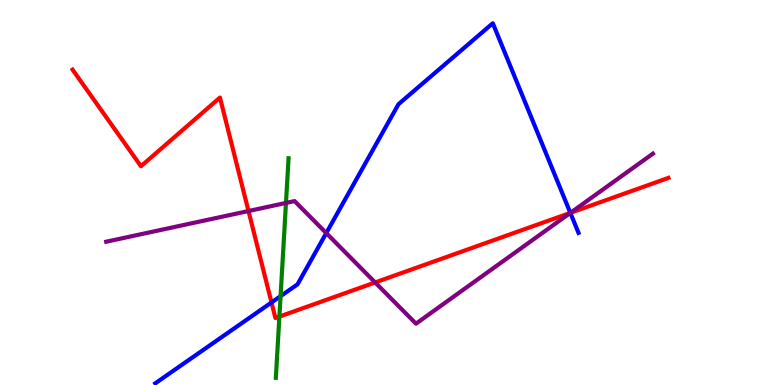[{'lines': ['blue', 'red'], 'intersections': [{'x': 3.5, 'y': 2.14}, {'x': 7.36, 'y': 4.47}]}, {'lines': ['green', 'red'], 'intersections': [{'x': 3.61, 'y': 1.78}]}, {'lines': ['purple', 'red'], 'intersections': [{'x': 3.21, 'y': 4.52}, {'x': 4.84, 'y': 2.66}, {'x': 7.36, 'y': 4.47}]}, {'lines': ['blue', 'green'], 'intersections': [{'x': 3.62, 'y': 2.31}]}, {'lines': ['blue', 'purple'], 'intersections': [{'x': 4.21, 'y': 3.95}, {'x': 7.36, 'y': 4.47}]}, {'lines': ['green', 'purple'], 'intersections': [{'x': 3.69, 'y': 4.73}]}]